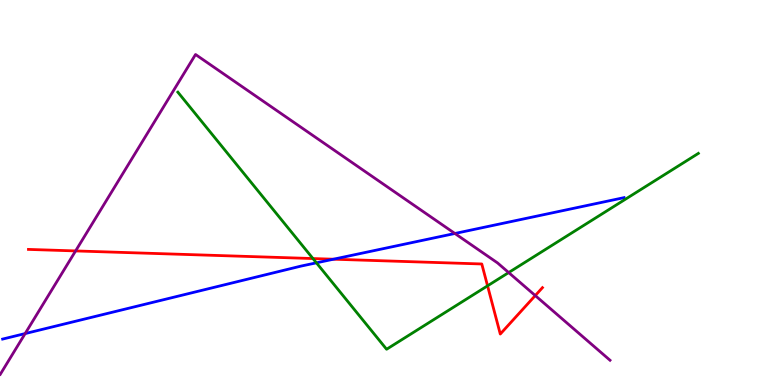[{'lines': ['blue', 'red'], 'intersections': [{'x': 4.3, 'y': 3.27}]}, {'lines': ['green', 'red'], 'intersections': [{'x': 4.04, 'y': 3.28}, {'x': 6.29, 'y': 2.58}]}, {'lines': ['purple', 'red'], 'intersections': [{'x': 0.976, 'y': 3.48}, {'x': 6.91, 'y': 2.32}]}, {'lines': ['blue', 'green'], 'intersections': [{'x': 4.08, 'y': 3.17}]}, {'lines': ['blue', 'purple'], 'intersections': [{'x': 0.324, 'y': 1.34}, {'x': 5.87, 'y': 3.94}]}, {'lines': ['green', 'purple'], 'intersections': [{'x': 6.56, 'y': 2.92}]}]